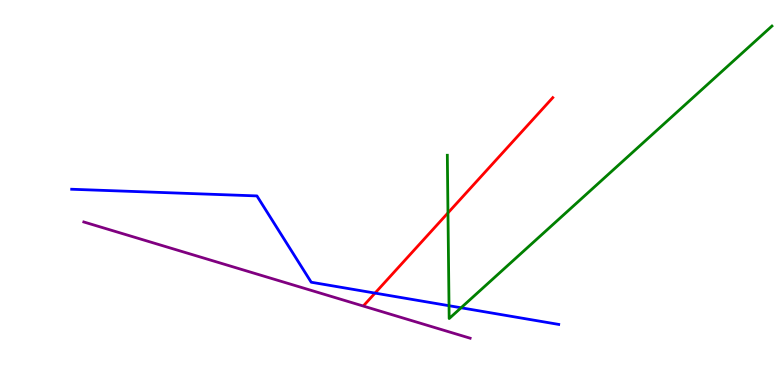[{'lines': ['blue', 'red'], 'intersections': [{'x': 4.84, 'y': 2.39}]}, {'lines': ['green', 'red'], 'intersections': [{'x': 5.78, 'y': 4.47}]}, {'lines': ['purple', 'red'], 'intersections': []}, {'lines': ['blue', 'green'], 'intersections': [{'x': 5.79, 'y': 2.06}, {'x': 5.95, 'y': 2.01}]}, {'lines': ['blue', 'purple'], 'intersections': []}, {'lines': ['green', 'purple'], 'intersections': []}]